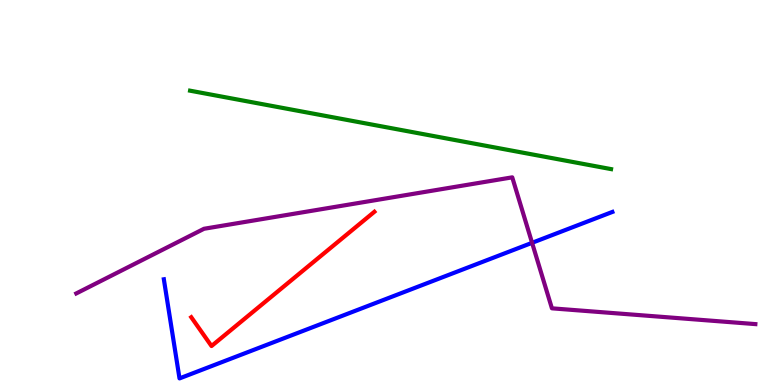[{'lines': ['blue', 'red'], 'intersections': []}, {'lines': ['green', 'red'], 'intersections': []}, {'lines': ['purple', 'red'], 'intersections': []}, {'lines': ['blue', 'green'], 'intersections': []}, {'lines': ['blue', 'purple'], 'intersections': [{'x': 6.87, 'y': 3.69}]}, {'lines': ['green', 'purple'], 'intersections': []}]